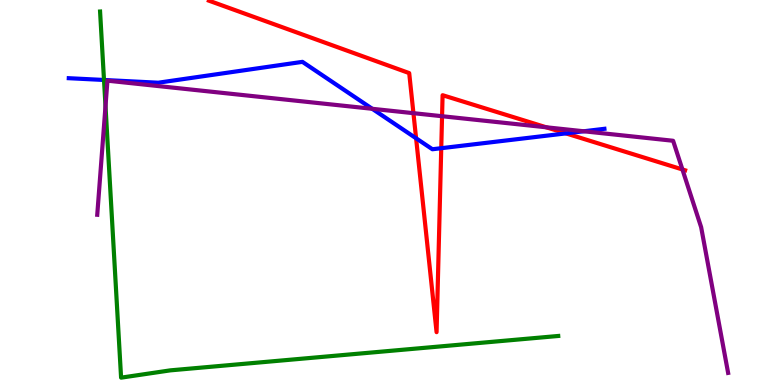[{'lines': ['blue', 'red'], 'intersections': [{'x': 5.37, 'y': 6.41}, {'x': 5.69, 'y': 6.15}, {'x': 7.3, 'y': 6.54}]}, {'lines': ['green', 'red'], 'intersections': []}, {'lines': ['purple', 'red'], 'intersections': [{'x': 5.33, 'y': 7.06}, {'x': 5.7, 'y': 6.98}, {'x': 7.05, 'y': 6.69}, {'x': 8.81, 'y': 5.6}]}, {'lines': ['blue', 'green'], 'intersections': [{'x': 1.34, 'y': 7.92}]}, {'lines': ['blue', 'purple'], 'intersections': [{'x': 4.8, 'y': 7.17}, {'x': 7.53, 'y': 6.59}]}, {'lines': ['green', 'purple'], 'intersections': [{'x': 1.36, 'y': 7.24}]}]